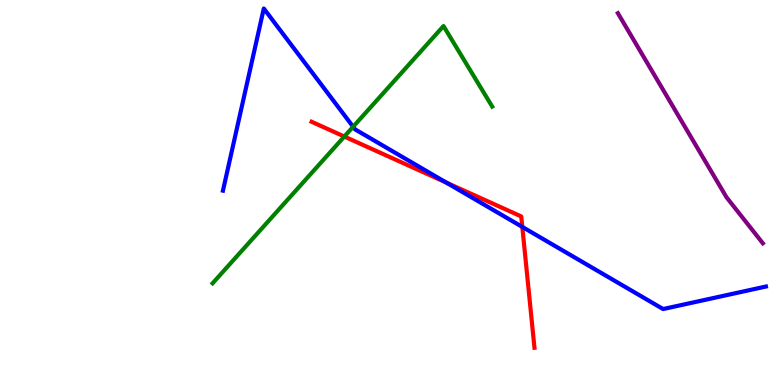[{'lines': ['blue', 'red'], 'intersections': [{'x': 5.76, 'y': 5.26}, {'x': 6.74, 'y': 4.11}]}, {'lines': ['green', 'red'], 'intersections': [{'x': 4.44, 'y': 6.45}]}, {'lines': ['purple', 'red'], 'intersections': []}, {'lines': ['blue', 'green'], 'intersections': [{'x': 4.56, 'y': 6.71}]}, {'lines': ['blue', 'purple'], 'intersections': []}, {'lines': ['green', 'purple'], 'intersections': []}]